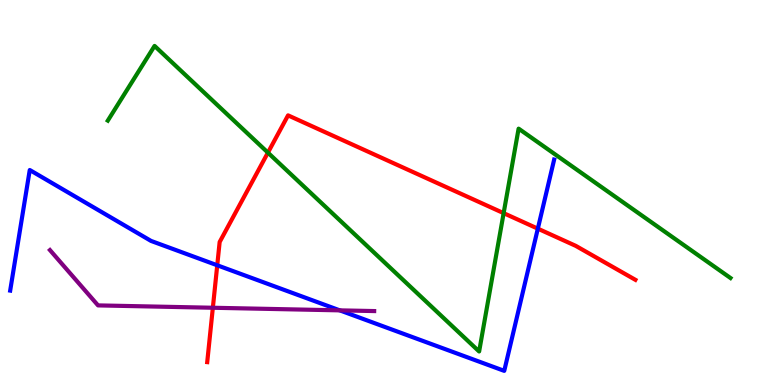[{'lines': ['blue', 'red'], 'intersections': [{'x': 2.8, 'y': 3.11}, {'x': 6.94, 'y': 4.06}]}, {'lines': ['green', 'red'], 'intersections': [{'x': 3.46, 'y': 6.04}, {'x': 6.5, 'y': 4.46}]}, {'lines': ['purple', 'red'], 'intersections': [{'x': 2.75, 'y': 2.01}]}, {'lines': ['blue', 'green'], 'intersections': []}, {'lines': ['blue', 'purple'], 'intersections': [{'x': 4.38, 'y': 1.94}]}, {'lines': ['green', 'purple'], 'intersections': []}]